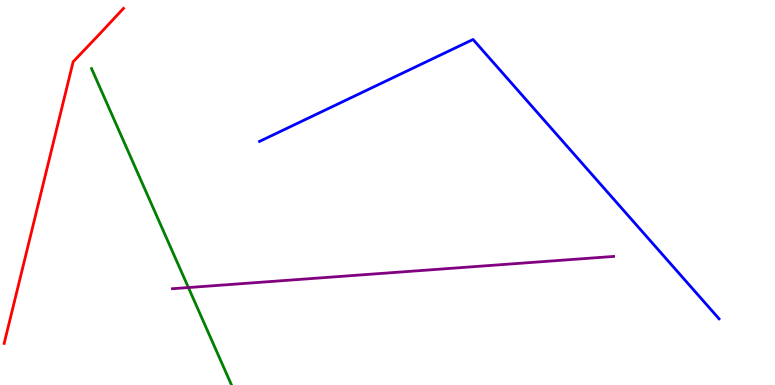[{'lines': ['blue', 'red'], 'intersections': []}, {'lines': ['green', 'red'], 'intersections': []}, {'lines': ['purple', 'red'], 'intersections': []}, {'lines': ['blue', 'green'], 'intersections': []}, {'lines': ['blue', 'purple'], 'intersections': []}, {'lines': ['green', 'purple'], 'intersections': [{'x': 2.43, 'y': 2.53}]}]